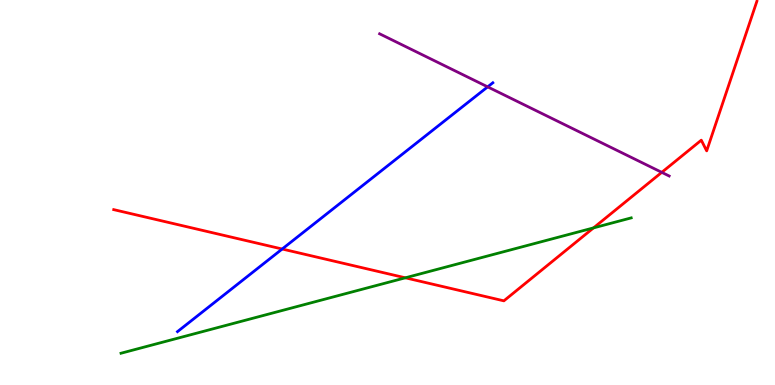[{'lines': ['blue', 'red'], 'intersections': [{'x': 3.64, 'y': 3.53}]}, {'lines': ['green', 'red'], 'intersections': [{'x': 5.23, 'y': 2.78}, {'x': 7.66, 'y': 4.08}]}, {'lines': ['purple', 'red'], 'intersections': [{'x': 8.54, 'y': 5.52}]}, {'lines': ['blue', 'green'], 'intersections': []}, {'lines': ['blue', 'purple'], 'intersections': [{'x': 6.29, 'y': 7.74}]}, {'lines': ['green', 'purple'], 'intersections': []}]